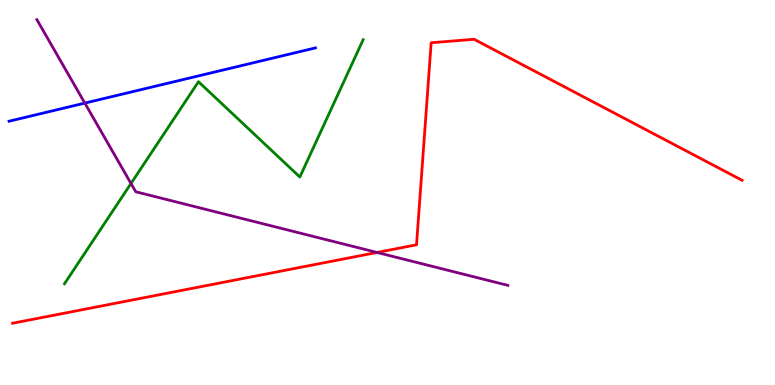[{'lines': ['blue', 'red'], 'intersections': []}, {'lines': ['green', 'red'], 'intersections': []}, {'lines': ['purple', 'red'], 'intersections': [{'x': 4.87, 'y': 3.44}]}, {'lines': ['blue', 'green'], 'intersections': []}, {'lines': ['blue', 'purple'], 'intersections': [{'x': 1.09, 'y': 7.32}]}, {'lines': ['green', 'purple'], 'intersections': [{'x': 1.69, 'y': 5.23}]}]